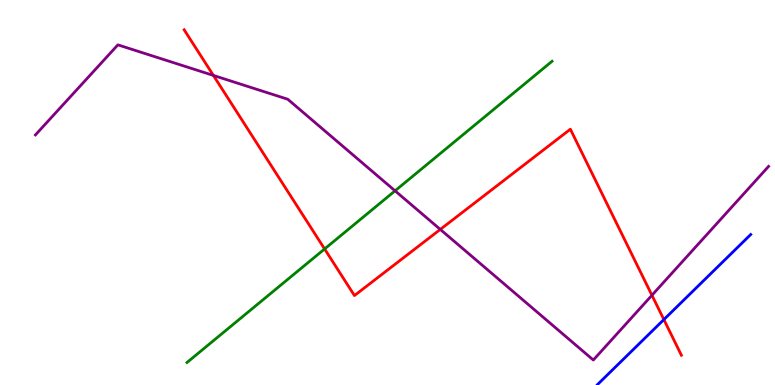[{'lines': ['blue', 'red'], 'intersections': [{'x': 8.57, 'y': 1.7}]}, {'lines': ['green', 'red'], 'intersections': [{'x': 4.19, 'y': 3.53}]}, {'lines': ['purple', 'red'], 'intersections': [{'x': 2.75, 'y': 8.04}, {'x': 5.68, 'y': 4.04}, {'x': 8.41, 'y': 2.33}]}, {'lines': ['blue', 'green'], 'intersections': []}, {'lines': ['blue', 'purple'], 'intersections': []}, {'lines': ['green', 'purple'], 'intersections': [{'x': 5.1, 'y': 5.04}]}]